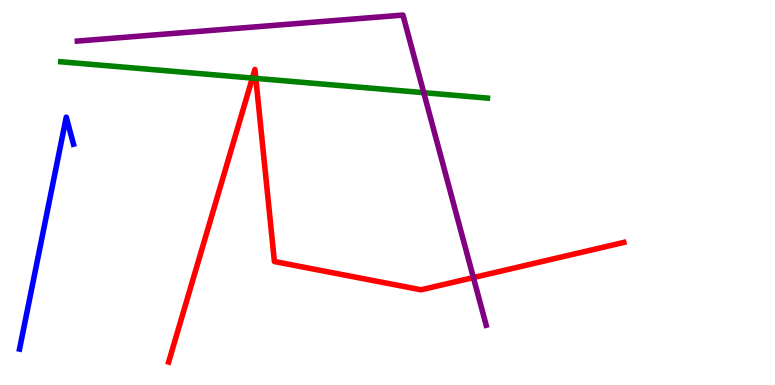[{'lines': ['blue', 'red'], 'intersections': []}, {'lines': ['green', 'red'], 'intersections': [{'x': 3.26, 'y': 7.97}, {'x': 3.3, 'y': 7.96}]}, {'lines': ['purple', 'red'], 'intersections': [{'x': 6.11, 'y': 2.79}]}, {'lines': ['blue', 'green'], 'intersections': []}, {'lines': ['blue', 'purple'], 'intersections': []}, {'lines': ['green', 'purple'], 'intersections': [{'x': 5.47, 'y': 7.59}]}]